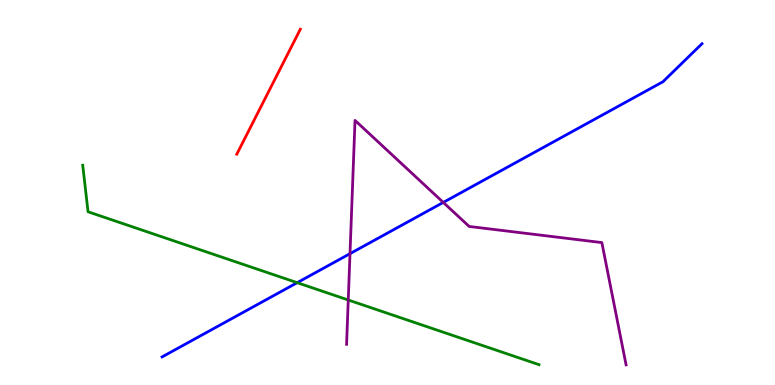[{'lines': ['blue', 'red'], 'intersections': []}, {'lines': ['green', 'red'], 'intersections': []}, {'lines': ['purple', 'red'], 'intersections': []}, {'lines': ['blue', 'green'], 'intersections': [{'x': 3.83, 'y': 2.66}]}, {'lines': ['blue', 'purple'], 'intersections': [{'x': 4.52, 'y': 3.41}, {'x': 5.72, 'y': 4.74}]}, {'lines': ['green', 'purple'], 'intersections': [{'x': 4.49, 'y': 2.21}]}]